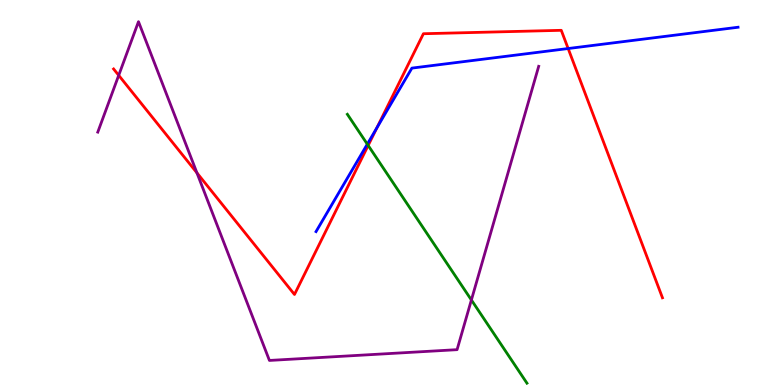[{'lines': ['blue', 'red'], 'intersections': [{'x': 4.86, 'y': 6.68}, {'x': 7.33, 'y': 8.74}]}, {'lines': ['green', 'red'], 'intersections': [{'x': 4.75, 'y': 6.22}]}, {'lines': ['purple', 'red'], 'intersections': [{'x': 1.53, 'y': 8.04}, {'x': 2.54, 'y': 5.51}]}, {'lines': ['blue', 'green'], 'intersections': [{'x': 4.74, 'y': 6.26}]}, {'lines': ['blue', 'purple'], 'intersections': []}, {'lines': ['green', 'purple'], 'intersections': [{'x': 6.08, 'y': 2.21}]}]